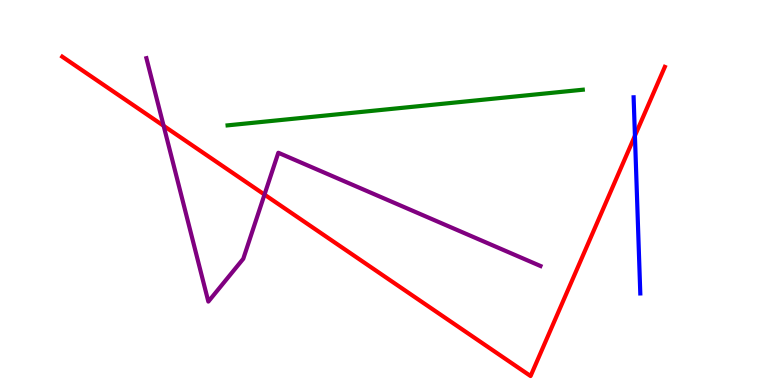[{'lines': ['blue', 'red'], 'intersections': [{'x': 8.19, 'y': 6.47}]}, {'lines': ['green', 'red'], 'intersections': []}, {'lines': ['purple', 'red'], 'intersections': [{'x': 2.11, 'y': 6.73}, {'x': 3.41, 'y': 4.95}]}, {'lines': ['blue', 'green'], 'intersections': []}, {'lines': ['blue', 'purple'], 'intersections': []}, {'lines': ['green', 'purple'], 'intersections': []}]